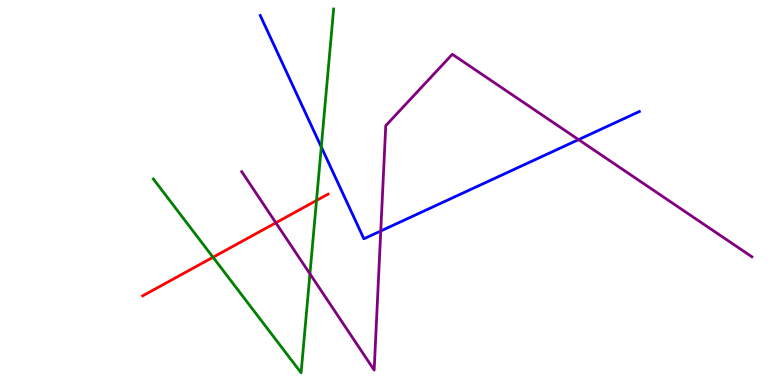[{'lines': ['blue', 'red'], 'intersections': []}, {'lines': ['green', 'red'], 'intersections': [{'x': 2.75, 'y': 3.32}, {'x': 4.08, 'y': 4.79}]}, {'lines': ['purple', 'red'], 'intersections': [{'x': 3.56, 'y': 4.21}]}, {'lines': ['blue', 'green'], 'intersections': [{'x': 4.15, 'y': 6.18}]}, {'lines': ['blue', 'purple'], 'intersections': [{'x': 4.91, 'y': 4.0}, {'x': 7.47, 'y': 6.37}]}, {'lines': ['green', 'purple'], 'intersections': [{'x': 4.0, 'y': 2.89}]}]